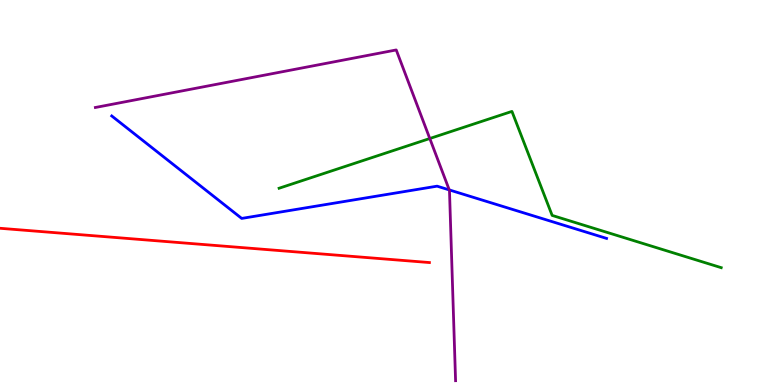[{'lines': ['blue', 'red'], 'intersections': []}, {'lines': ['green', 'red'], 'intersections': []}, {'lines': ['purple', 'red'], 'intersections': []}, {'lines': ['blue', 'green'], 'intersections': []}, {'lines': ['blue', 'purple'], 'intersections': [{'x': 5.8, 'y': 5.07}]}, {'lines': ['green', 'purple'], 'intersections': [{'x': 5.55, 'y': 6.4}]}]